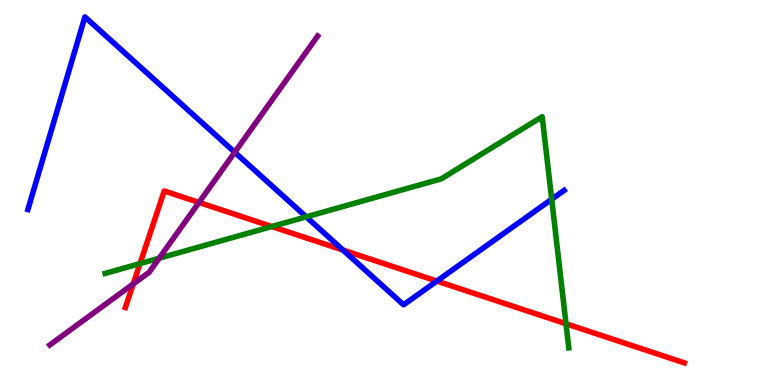[{'lines': ['blue', 'red'], 'intersections': [{'x': 4.43, 'y': 3.51}, {'x': 5.64, 'y': 2.7}]}, {'lines': ['green', 'red'], 'intersections': [{'x': 1.81, 'y': 3.15}, {'x': 3.51, 'y': 4.12}, {'x': 7.3, 'y': 1.59}]}, {'lines': ['purple', 'red'], 'intersections': [{'x': 1.72, 'y': 2.62}, {'x': 2.57, 'y': 4.74}]}, {'lines': ['blue', 'green'], 'intersections': [{'x': 3.95, 'y': 4.37}, {'x': 7.12, 'y': 4.82}]}, {'lines': ['blue', 'purple'], 'intersections': [{'x': 3.03, 'y': 6.04}]}, {'lines': ['green', 'purple'], 'intersections': [{'x': 2.05, 'y': 3.29}]}]